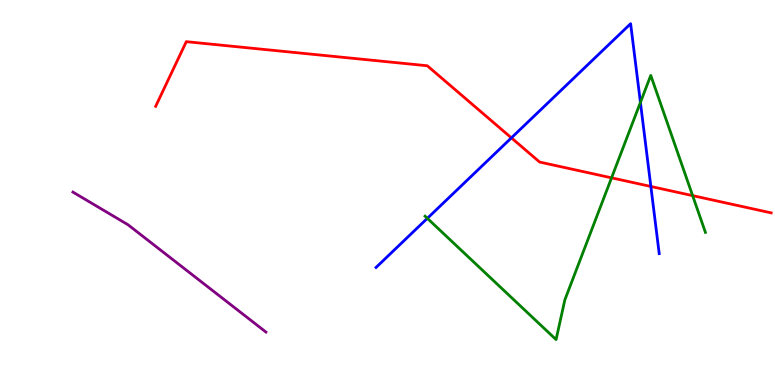[{'lines': ['blue', 'red'], 'intersections': [{'x': 6.6, 'y': 6.42}, {'x': 8.4, 'y': 5.16}]}, {'lines': ['green', 'red'], 'intersections': [{'x': 7.89, 'y': 5.38}, {'x': 8.94, 'y': 4.92}]}, {'lines': ['purple', 'red'], 'intersections': []}, {'lines': ['blue', 'green'], 'intersections': [{'x': 5.51, 'y': 4.33}, {'x': 8.26, 'y': 7.34}]}, {'lines': ['blue', 'purple'], 'intersections': []}, {'lines': ['green', 'purple'], 'intersections': []}]